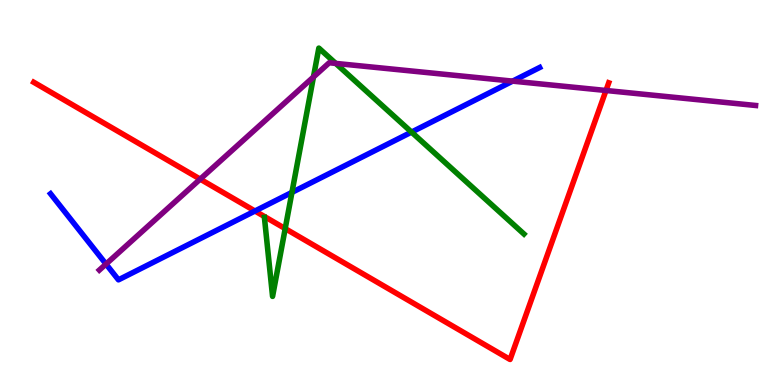[{'lines': ['blue', 'red'], 'intersections': [{'x': 3.29, 'y': 4.52}]}, {'lines': ['green', 'red'], 'intersections': [{'x': 3.68, 'y': 4.06}]}, {'lines': ['purple', 'red'], 'intersections': [{'x': 2.58, 'y': 5.35}, {'x': 7.82, 'y': 7.65}]}, {'lines': ['blue', 'green'], 'intersections': [{'x': 3.77, 'y': 5.0}, {'x': 5.31, 'y': 6.57}]}, {'lines': ['blue', 'purple'], 'intersections': [{'x': 1.37, 'y': 3.14}, {'x': 6.61, 'y': 7.89}]}, {'lines': ['green', 'purple'], 'intersections': [{'x': 4.04, 'y': 8.0}, {'x': 4.33, 'y': 8.35}]}]